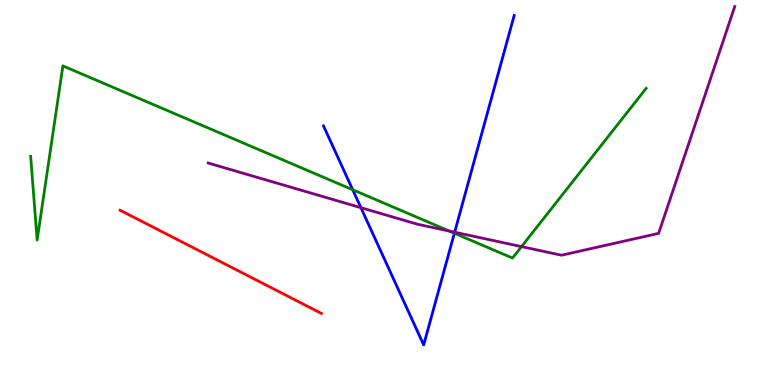[{'lines': ['blue', 'red'], 'intersections': []}, {'lines': ['green', 'red'], 'intersections': []}, {'lines': ['purple', 'red'], 'intersections': []}, {'lines': ['blue', 'green'], 'intersections': [{'x': 4.55, 'y': 5.07}, {'x': 5.86, 'y': 3.94}]}, {'lines': ['blue', 'purple'], 'intersections': [{'x': 4.66, 'y': 4.61}, {'x': 5.87, 'y': 3.97}]}, {'lines': ['green', 'purple'], 'intersections': [{'x': 5.8, 'y': 4.0}, {'x': 6.73, 'y': 3.59}]}]